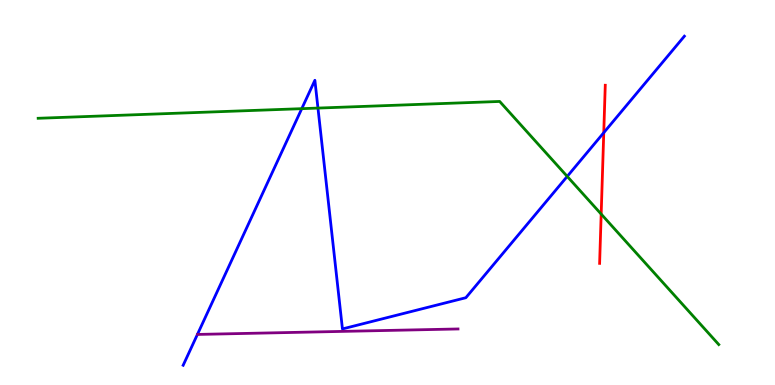[{'lines': ['blue', 'red'], 'intersections': [{'x': 7.79, 'y': 6.55}]}, {'lines': ['green', 'red'], 'intersections': [{'x': 7.76, 'y': 4.44}]}, {'lines': ['purple', 'red'], 'intersections': []}, {'lines': ['blue', 'green'], 'intersections': [{'x': 3.89, 'y': 7.18}, {'x': 4.1, 'y': 7.19}, {'x': 7.32, 'y': 5.42}]}, {'lines': ['blue', 'purple'], 'intersections': []}, {'lines': ['green', 'purple'], 'intersections': []}]